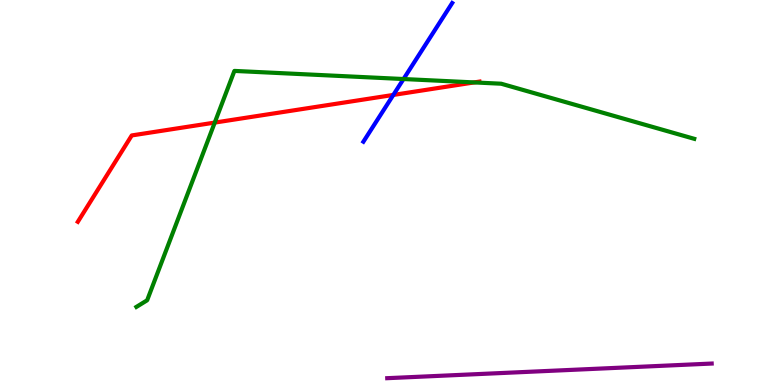[{'lines': ['blue', 'red'], 'intersections': [{'x': 5.08, 'y': 7.53}]}, {'lines': ['green', 'red'], 'intersections': [{'x': 2.77, 'y': 6.82}, {'x': 6.12, 'y': 7.86}]}, {'lines': ['purple', 'red'], 'intersections': []}, {'lines': ['blue', 'green'], 'intersections': [{'x': 5.21, 'y': 7.95}]}, {'lines': ['blue', 'purple'], 'intersections': []}, {'lines': ['green', 'purple'], 'intersections': []}]